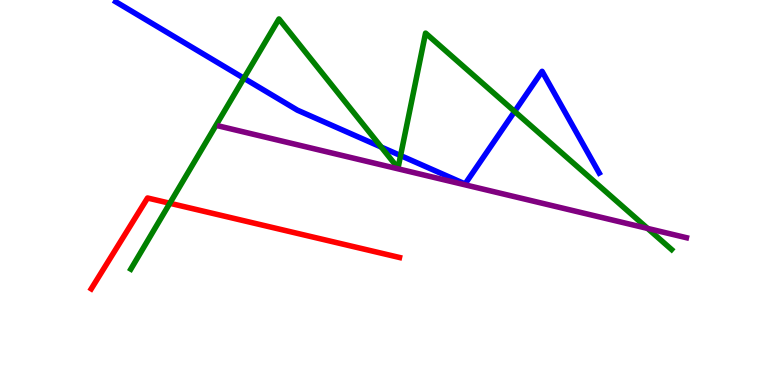[{'lines': ['blue', 'red'], 'intersections': []}, {'lines': ['green', 'red'], 'intersections': [{'x': 2.19, 'y': 4.72}]}, {'lines': ['purple', 'red'], 'intersections': []}, {'lines': ['blue', 'green'], 'intersections': [{'x': 3.15, 'y': 7.97}, {'x': 4.92, 'y': 6.18}, {'x': 5.17, 'y': 5.96}, {'x': 6.64, 'y': 7.1}]}, {'lines': ['blue', 'purple'], 'intersections': []}, {'lines': ['green', 'purple'], 'intersections': [{'x': 8.36, 'y': 4.07}]}]